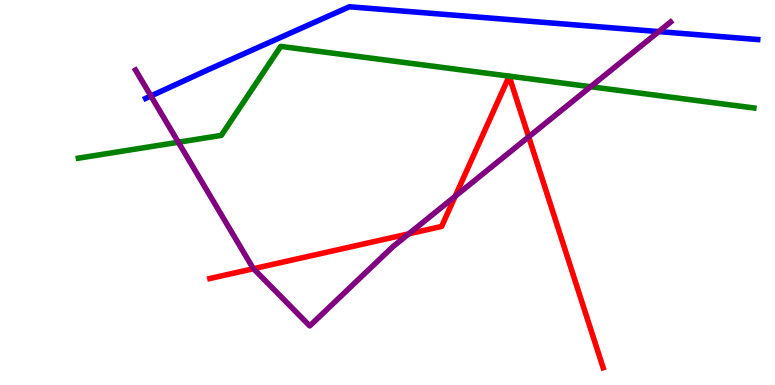[{'lines': ['blue', 'red'], 'intersections': []}, {'lines': ['green', 'red'], 'intersections': []}, {'lines': ['purple', 'red'], 'intersections': [{'x': 3.27, 'y': 3.02}, {'x': 5.28, 'y': 3.93}, {'x': 5.87, 'y': 4.9}, {'x': 6.82, 'y': 6.45}]}, {'lines': ['blue', 'green'], 'intersections': []}, {'lines': ['blue', 'purple'], 'intersections': [{'x': 1.95, 'y': 7.51}, {'x': 8.5, 'y': 9.18}]}, {'lines': ['green', 'purple'], 'intersections': [{'x': 2.3, 'y': 6.31}, {'x': 7.62, 'y': 7.75}]}]